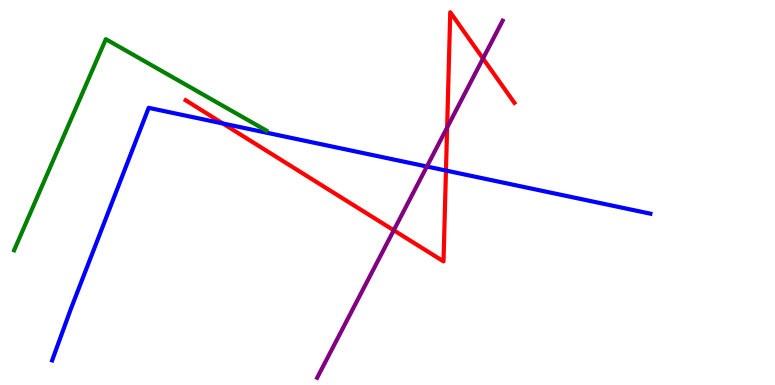[{'lines': ['blue', 'red'], 'intersections': [{'x': 2.88, 'y': 6.79}, {'x': 5.75, 'y': 5.57}]}, {'lines': ['green', 'red'], 'intersections': []}, {'lines': ['purple', 'red'], 'intersections': [{'x': 5.08, 'y': 4.02}, {'x': 5.77, 'y': 6.69}, {'x': 6.23, 'y': 8.48}]}, {'lines': ['blue', 'green'], 'intersections': []}, {'lines': ['blue', 'purple'], 'intersections': [{'x': 5.51, 'y': 5.67}]}, {'lines': ['green', 'purple'], 'intersections': []}]